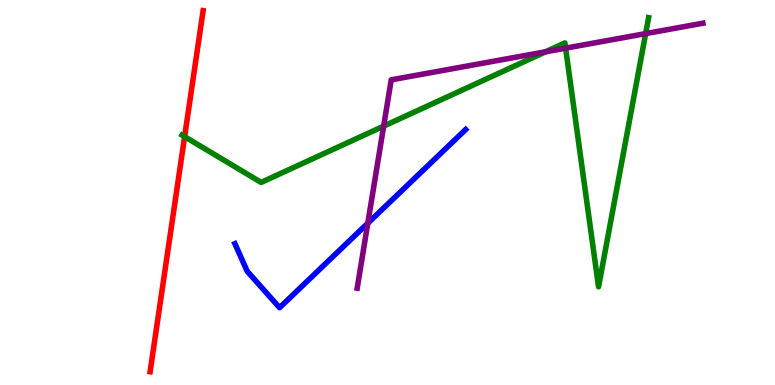[{'lines': ['blue', 'red'], 'intersections': []}, {'lines': ['green', 'red'], 'intersections': [{'x': 2.38, 'y': 6.45}]}, {'lines': ['purple', 'red'], 'intersections': []}, {'lines': ['blue', 'green'], 'intersections': []}, {'lines': ['blue', 'purple'], 'intersections': [{'x': 4.75, 'y': 4.2}]}, {'lines': ['green', 'purple'], 'intersections': [{'x': 4.95, 'y': 6.72}, {'x': 7.04, 'y': 8.65}, {'x': 7.3, 'y': 8.75}, {'x': 8.33, 'y': 9.13}]}]